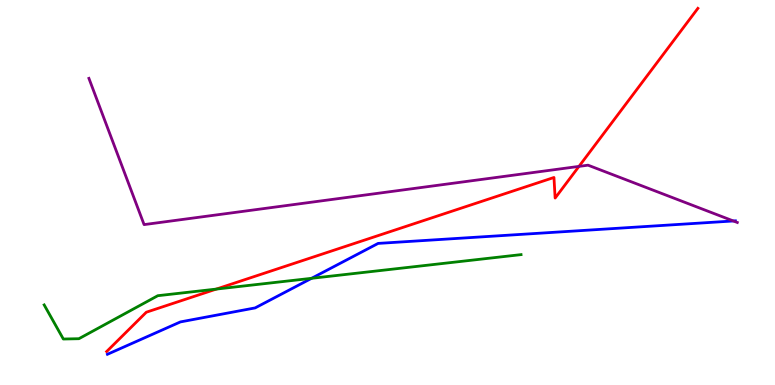[{'lines': ['blue', 'red'], 'intersections': []}, {'lines': ['green', 'red'], 'intersections': [{'x': 2.79, 'y': 2.49}]}, {'lines': ['purple', 'red'], 'intersections': [{'x': 7.47, 'y': 5.68}]}, {'lines': ['blue', 'green'], 'intersections': [{'x': 4.02, 'y': 2.77}]}, {'lines': ['blue', 'purple'], 'intersections': [{'x': 9.46, 'y': 4.26}]}, {'lines': ['green', 'purple'], 'intersections': []}]